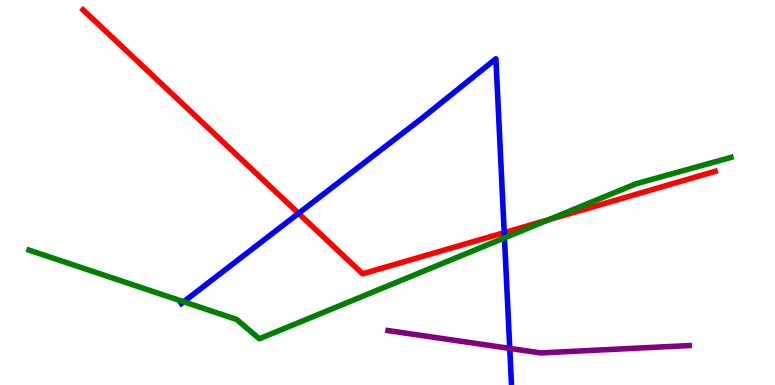[{'lines': ['blue', 'red'], 'intersections': [{'x': 3.85, 'y': 4.46}, {'x': 6.51, 'y': 3.96}]}, {'lines': ['green', 'red'], 'intersections': [{'x': 7.08, 'y': 4.29}]}, {'lines': ['purple', 'red'], 'intersections': []}, {'lines': ['blue', 'green'], 'intersections': [{'x': 2.37, 'y': 2.16}, {'x': 6.51, 'y': 3.82}]}, {'lines': ['blue', 'purple'], 'intersections': [{'x': 6.58, 'y': 0.951}]}, {'lines': ['green', 'purple'], 'intersections': []}]